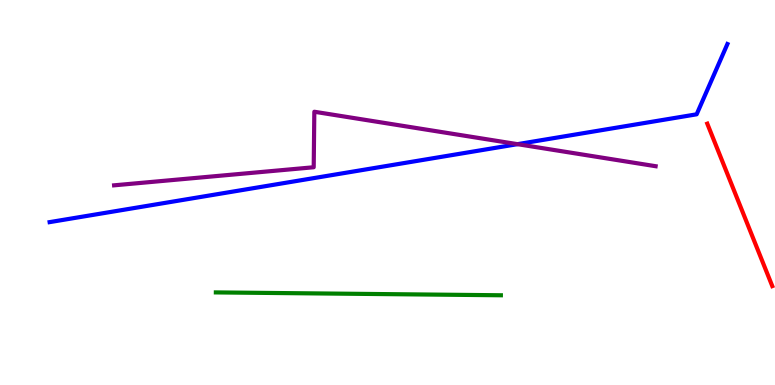[{'lines': ['blue', 'red'], 'intersections': []}, {'lines': ['green', 'red'], 'intersections': []}, {'lines': ['purple', 'red'], 'intersections': []}, {'lines': ['blue', 'green'], 'intersections': []}, {'lines': ['blue', 'purple'], 'intersections': [{'x': 6.68, 'y': 6.26}]}, {'lines': ['green', 'purple'], 'intersections': []}]